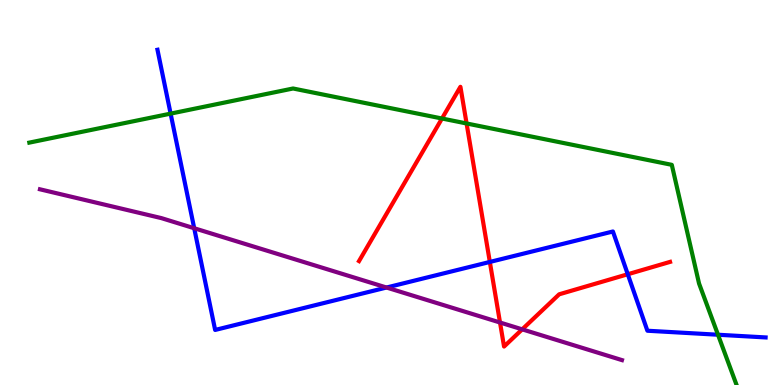[{'lines': ['blue', 'red'], 'intersections': [{'x': 6.32, 'y': 3.2}, {'x': 8.1, 'y': 2.88}]}, {'lines': ['green', 'red'], 'intersections': [{'x': 5.7, 'y': 6.92}, {'x': 6.02, 'y': 6.79}]}, {'lines': ['purple', 'red'], 'intersections': [{'x': 6.45, 'y': 1.62}, {'x': 6.74, 'y': 1.45}]}, {'lines': ['blue', 'green'], 'intersections': [{'x': 2.2, 'y': 7.05}, {'x': 9.26, 'y': 1.31}]}, {'lines': ['blue', 'purple'], 'intersections': [{'x': 2.51, 'y': 4.07}, {'x': 4.99, 'y': 2.53}]}, {'lines': ['green', 'purple'], 'intersections': []}]